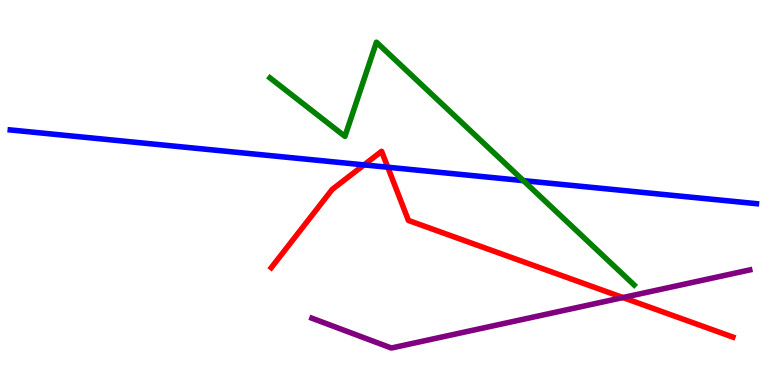[{'lines': ['blue', 'red'], 'intersections': [{'x': 4.7, 'y': 5.72}, {'x': 5.0, 'y': 5.66}]}, {'lines': ['green', 'red'], 'intersections': []}, {'lines': ['purple', 'red'], 'intersections': [{'x': 8.04, 'y': 2.27}]}, {'lines': ['blue', 'green'], 'intersections': [{'x': 6.75, 'y': 5.31}]}, {'lines': ['blue', 'purple'], 'intersections': []}, {'lines': ['green', 'purple'], 'intersections': []}]